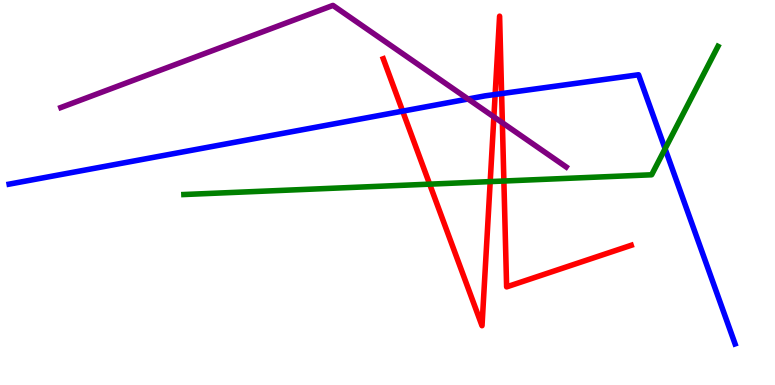[{'lines': ['blue', 'red'], 'intersections': [{'x': 5.2, 'y': 7.11}, {'x': 6.39, 'y': 7.55}, {'x': 6.47, 'y': 7.57}]}, {'lines': ['green', 'red'], 'intersections': [{'x': 5.54, 'y': 5.22}, {'x': 6.33, 'y': 5.28}, {'x': 6.5, 'y': 5.3}]}, {'lines': ['purple', 'red'], 'intersections': [{'x': 6.37, 'y': 6.96}, {'x': 6.48, 'y': 6.81}]}, {'lines': ['blue', 'green'], 'intersections': [{'x': 8.58, 'y': 6.14}]}, {'lines': ['blue', 'purple'], 'intersections': [{'x': 6.04, 'y': 7.43}]}, {'lines': ['green', 'purple'], 'intersections': []}]